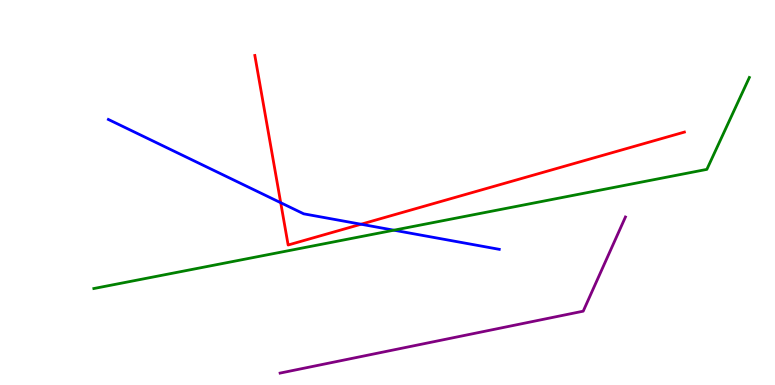[{'lines': ['blue', 'red'], 'intersections': [{'x': 3.62, 'y': 4.73}, {'x': 4.66, 'y': 4.18}]}, {'lines': ['green', 'red'], 'intersections': []}, {'lines': ['purple', 'red'], 'intersections': []}, {'lines': ['blue', 'green'], 'intersections': [{'x': 5.08, 'y': 4.02}]}, {'lines': ['blue', 'purple'], 'intersections': []}, {'lines': ['green', 'purple'], 'intersections': []}]